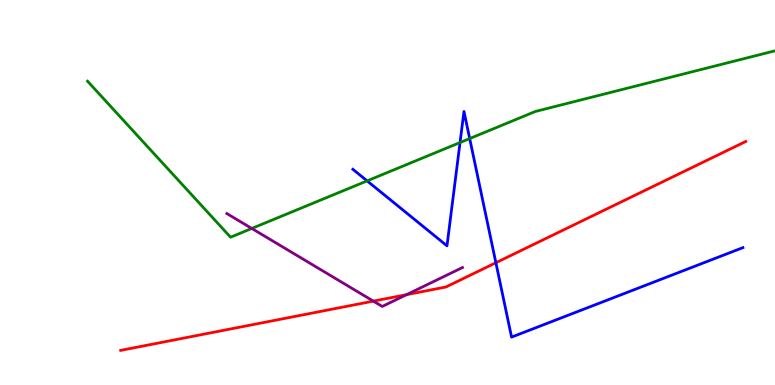[{'lines': ['blue', 'red'], 'intersections': [{'x': 6.4, 'y': 3.18}]}, {'lines': ['green', 'red'], 'intersections': []}, {'lines': ['purple', 'red'], 'intersections': [{'x': 4.82, 'y': 2.18}, {'x': 5.25, 'y': 2.35}]}, {'lines': ['blue', 'green'], 'intersections': [{'x': 4.74, 'y': 5.3}, {'x': 5.94, 'y': 6.3}, {'x': 6.06, 'y': 6.4}]}, {'lines': ['blue', 'purple'], 'intersections': []}, {'lines': ['green', 'purple'], 'intersections': [{'x': 3.25, 'y': 4.07}]}]